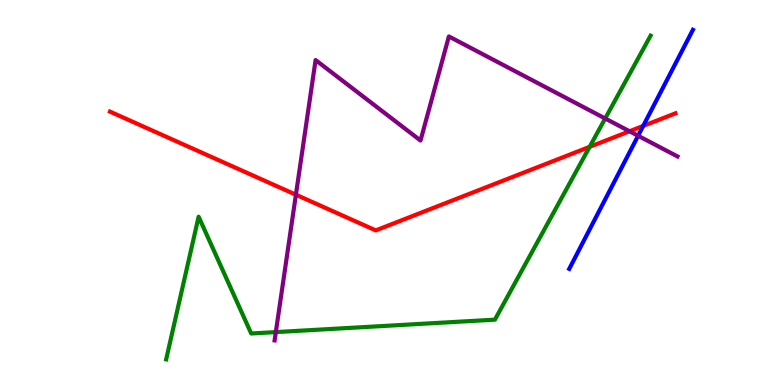[{'lines': ['blue', 'red'], 'intersections': [{'x': 8.3, 'y': 6.73}]}, {'lines': ['green', 'red'], 'intersections': [{'x': 7.61, 'y': 6.19}]}, {'lines': ['purple', 'red'], 'intersections': [{'x': 3.82, 'y': 4.94}, {'x': 8.12, 'y': 6.59}]}, {'lines': ['blue', 'green'], 'intersections': []}, {'lines': ['blue', 'purple'], 'intersections': [{'x': 8.23, 'y': 6.47}]}, {'lines': ['green', 'purple'], 'intersections': [{'x': 3.56, 'y': 1.37}, {'x': 7.81, 'y': 6.92}]}]